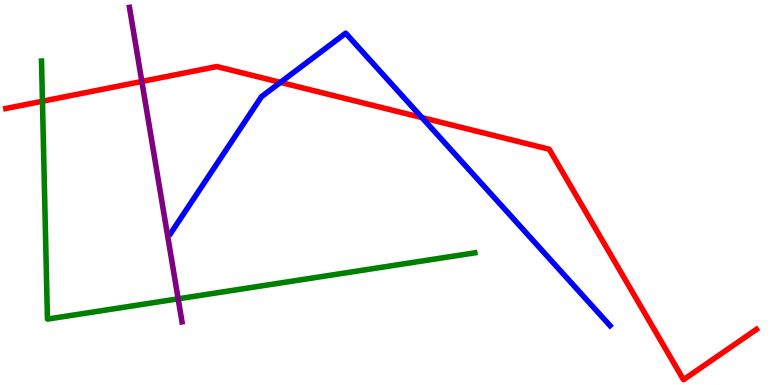[{'lines': ['blue', 'red'], 'intersections': [{'x': 3.62, 'y': 7.86}, {'x': 5.44, 'y': 6.95}]}, {'lines': ['green', 'red'], 'intersections': [{'x': 0.548, 'y': 7.37}]}, {'lines': ['purple', 'red'], 'intersections': [{'x': 1.83, 'y': 7.88}]}, {'lines': ['blue', 'green'], 'intersections': []}, {'lines': ['blue', 'purple'], 'intersections': []}, {'lines': ['green', 'purple'], 'intersections': [{'x': 2.3, 'y': 2.24}]}]